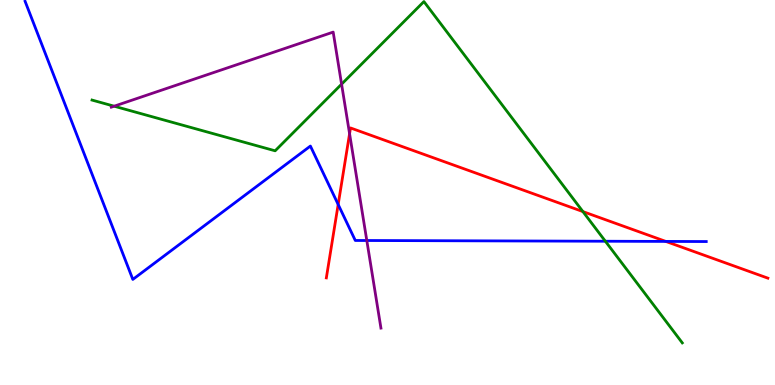[{'lines': ['blue', 'red'], 'intersections': [{'x': 4.36, 'y': 4.69}, {'x': 8.59, 'y': 3.73}]}, {'lines': ['green', 'red'], 'intersections': [{'x': 7.52, 'y': 4.5}]}, {'lines': ['purple', 'red'], 'intersections': [{'x': 4.51, 'y': 6.53}]}, {'lines': ['blue', 'green'], 'intersections': [{'x': 7.81, 'y': 3.73}]}, {'lines': ['blue', 'purple'], 'intersections': [{'x': 4.73, 'y': 3.75}]}, {'lines': ['green', 'purple'], 'intersections': [{'x': 1.47, 'y': 7.24}, {'x': 4.41, 'y': 7.81}]}]